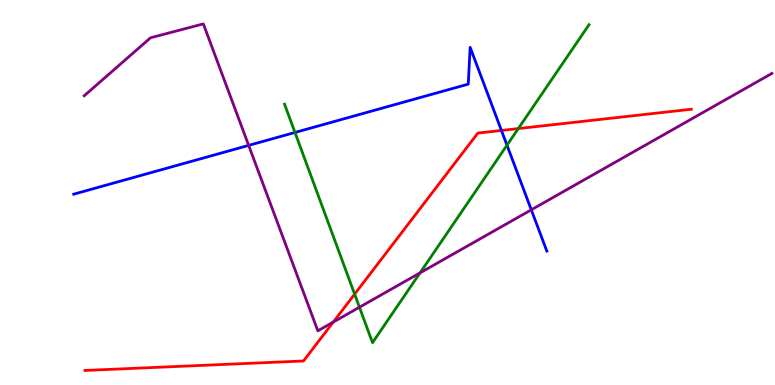[{'lines': ['blue', 'red'], 'intersections': [{'x': 6.47, 'y': 6.61}]}, {'lines': ['green', 'red'], 'intersections': [{'x': 4.58, 'y': 2.36}, {'x': 6.69, 'y': 6.66}]}, {'lines': ['purple', 'red'], 'intersections': [{'x': 4.3, 'y': 1.63}]}, {'lines': ['blue', 'green'], 'intersections': [{'x': 3.81, 'y': 6.56}, {'x': 6.54, 'y': 6.23}]}, {'lines': ['blue', 'purple'], 'intersections': [{'x': 3.21, 'y': 6.22}, {'x': 6.86, 'y': 4.55}]}, {'lines': ['green', 'purple'], 'intersections': [{'x': 4.64, 'y': 2.02}, {'x': 5.42, 'y': 2.91}]}]